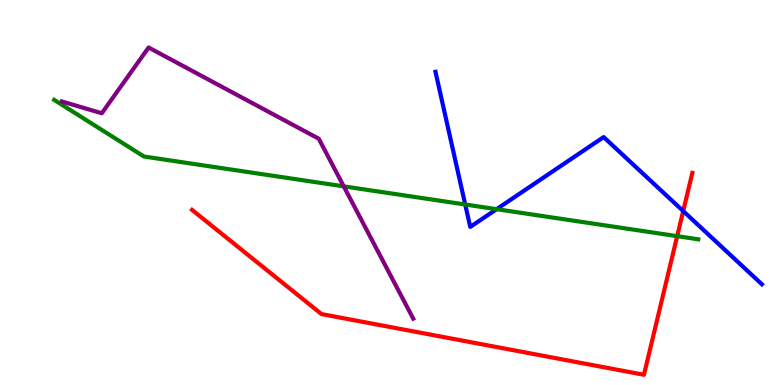[{'lines': ['blue', 'red'], 'intersections': [{'x': 8.82, 'y': 4.52}]}, {'lines': ['green', 'red'], 'intersections': [{'x': 8.74, 'y': 3.87}]}, {'lines': ['purple', 'red'], 'intersections': []}, {'lines': ['blue', 'green'], 'intersections': [{'x': 6.0, 'y': 4.69}, {'x': 6.41, 'y': 4.57}]}, {'lines': ['blue', 'purple'], 'intersections': []}, {'lines': ['green', 'purple'], 'intersections': [{'x': 4.44, 'y': 5.16}]}]